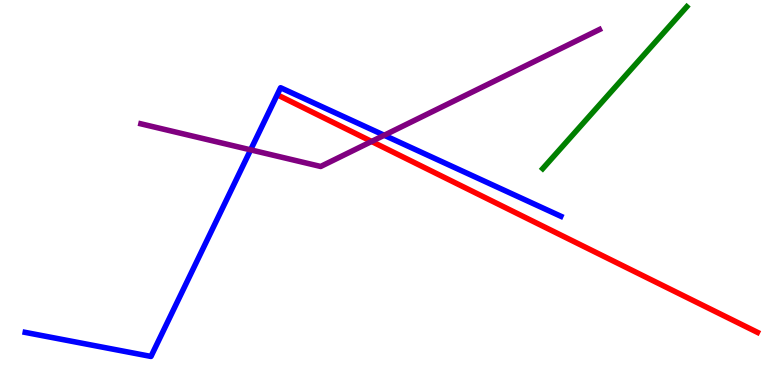[{'lines': ['blue', 'red'], 'intersections': []}, {'lines': ['green', 'red'], 'intersections': []}, {'lines': ['purple', 'red'], 'intersections': [{'x': 4.79, 'y': 6.33}]}, {'lines': ['blue', 'green'], 'intersections': []}, {'lines': ['blue', 'purple'], 'intersections': [{'x': 3.23, 'y': 6.11}, {'x': 4.96, 'y': 6.49}]}, {'lines': ['green', 'purple'], 'intersections': []}]